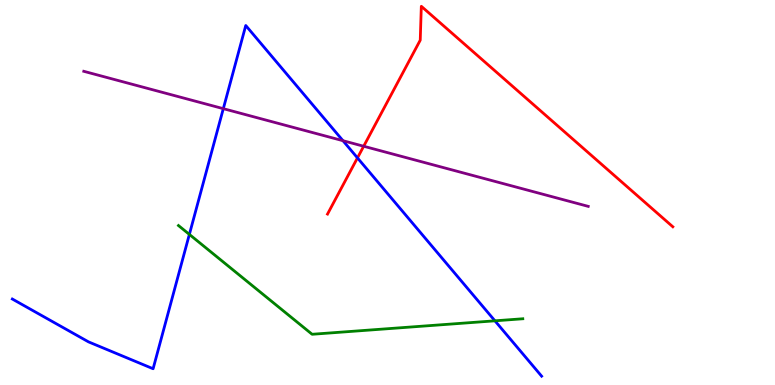[{'lines': ['blue', 'red'], 'intersections': [{'x': 4.61, 'y': 5.9}]}, {'lines': ['green', 'red'], 'intersections': []}, {'lines': ['purple', 'red'], 'intersections': [{'x': 4.69, 'y': 6.2}]}, {'lines': ['blue', 'green'], 'intersections': [{'x': 2.44, 'y': 3.91}, {'x': 6.39, 'y': 1.67}]}, {'lines': ['blue', 'purple'], 'intersections': [{'x': 2.88, 'y': 7.18}, {'x': 4.43, 'y': 6.35}]}, {'lines': ['green', 'purple'], 'intersections': []}]